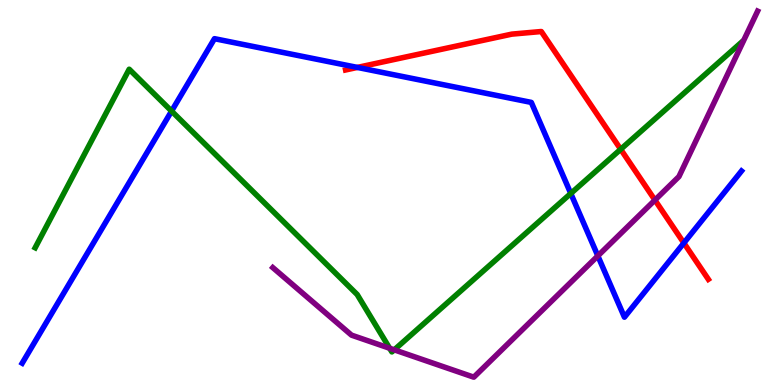[{'lines': ['blue', 'red'], 'intersections': [{'x': 4.61, 'y': 8.25}, {'x': 8.82, 'y': 3.69}]}, {'lines': ['green', 'red'], 'intersections': [{'x': 8.01, 'y': 6.12}]}, {'lines': ['purple', 'red'], 'intersections': [{'x': 8.45, 'y': 4.8}]}, {'lines': ['blue', 'green'], 'intersections': [{'x': 2.21, 'y': 7.11}, {'x': 7.37, 'y': 4.97}]}, {'lines': ['blue', 'purple'], 'intersections': [{'x': 7.71, 'y': 3.35}]}, {'lines': ['green', 'purple'], 'intersections': [{'x': 5.03, 'y': 0.955}, {'x': 5.09, 'y': 0.913}]}]